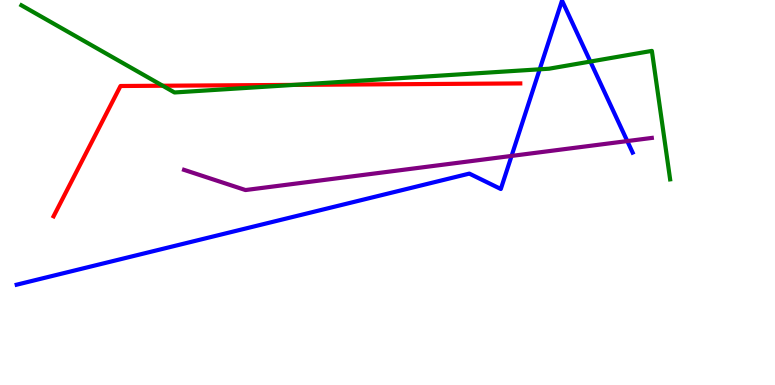[{'lines': ['blue', 'red'], 'intersections': []}, {'lines': ['green', 'red'], 'intersections': [{'x': 2.1, 'y': 7.77}, {'x': 3.79, 'y': 7.8}]}, {'lines': ['purple', 'red'], 'intersections': []}, {'lines': ['blue', 'green'], 'intersections': [{'x': 6.96, 'y': 8.2}, {'x': 7.62, 'y': 8.4}]}, {'lines': ['blue', 'purple'], 'intersections': [{'x': 6.6, 'y': 5.95}, {'x': 8.09, 'y': 6.34}]}, {'lines': ['green', 'purple'], 'intersections': []}]